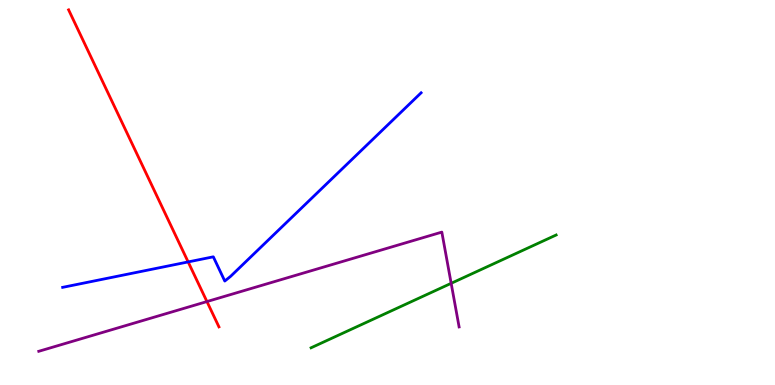[{'lines': ['blue', 'red'], 'intersections': [{'x': 2.43, 'y': 3.2}]}, {'lines': ['green', 'red'], 'intersections': []}, {'lines': ['purple', 'red'], 'intersections': [{'x': 2.67, 'y': 2.17}]}, {'lines': ['blue', 'green'], 'intersections': []}, {'lines': ['blue', 'purple'], 'intersections': []}, {'lines': ['green', 'purple'], 'intersections': [{'x': 5.82, 'y': 2.64}]}]